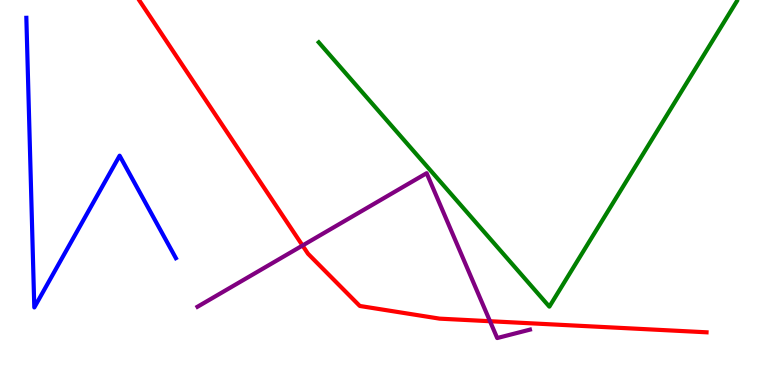[{'lines': ['blue', 'red'], 'intersections': []}, {'lines': ['green', 'red'], 'intersections': []}, {'lines': ['purple', 'red'], 'intersections': [{'x': 3.9, 'y': 3.62}, {'x': 6.32, 'y': 1.66}]}, {'lines': ['blue', 'green'], 'intersections': []}, {'lines': ['blue', 'purple'], 'intersections': []}, {'lines': ['green', 'purple'], 'intersections': []}]